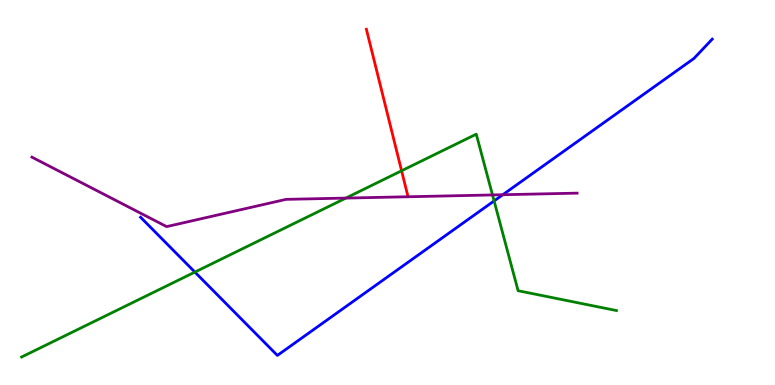[{'lines': ['blue', 'red'], 'intersections': []}, {'lines': ['green', 'red'], 'intersections': [{'x': 5.18, 'y': 5.56}]}, {'lines': ['purple', 'red'], 'intersections': []}, {'lines': ['blue', 'green'], 'intersections': [{'x': 2.51, 'y': 2.93}, {'x': 6.38, 'y': 4.78}]}, {'lines': ['blue', 'purple'], 'intersections': [{'x': 6.49, 'y': 4.94}]}, {'lines': ['green', 'purple'], 'intersections': [{'x': 4.46, 'y': 4.85}, {'x': 6.35, 'y': 4.94}]}]